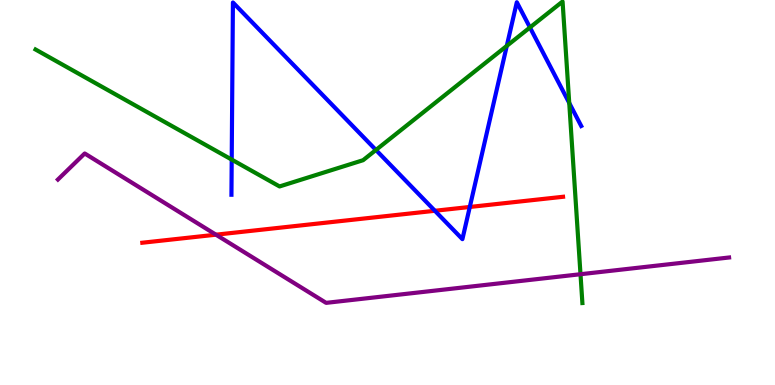[{'lines': ['blue', 'red'], 'intersections': [{'x': 5.61, 'y': 4.53}, {'x': 6.06, 'y': 4.62}]}, {'lines': ['green', 'red'], 'intersections': []}, {'lines': ['purple', 'red'], 'intersections': [{'x': 2.79, 'y': 3.9}]}, {'lines': ['blue', 'green'], 'intersections': [{'x': 2.99, 'y': 5.85}, {'x': 4.85, 'y': 6.1}, {'x': 6.54, 'y': 8.81}, {'x': 6.84, 'y': 9.29}, {'x': 7.35, 'y': 7.33}]}, {'lines': ['blue', 'purple'], 'intersections': []}, {'lines': ['green', 'purple'], 'intersections': [{'x': 7.49, 'y': 2.88}]}]